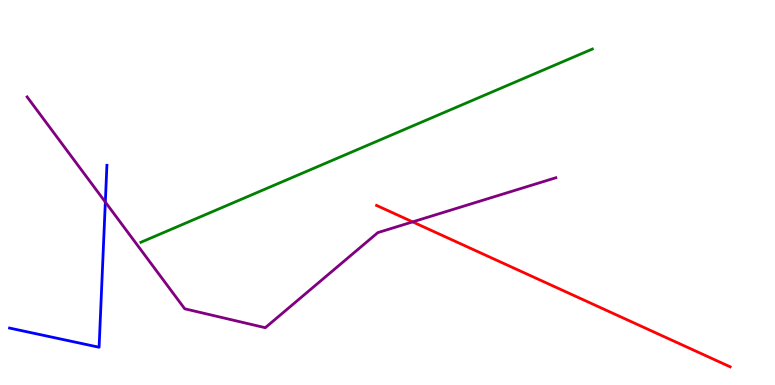[{'lines': ['blue', 'red'], 'intersections': []}, {'lines': ['green', 'red'], 'intersections': []}, {'lines': ['purple', 'red'], 'intersections': [{'x': 5.32, 'y': 4.24}]}, {'lines': ['blue', 'green'], 'intersections': []}, {'lines': ['blue', 'purple'], 'intersections': [{'x': 1.36, 'y': 4.75}]}, {'lines': ['green', 'purple'], 'intersections': []}]